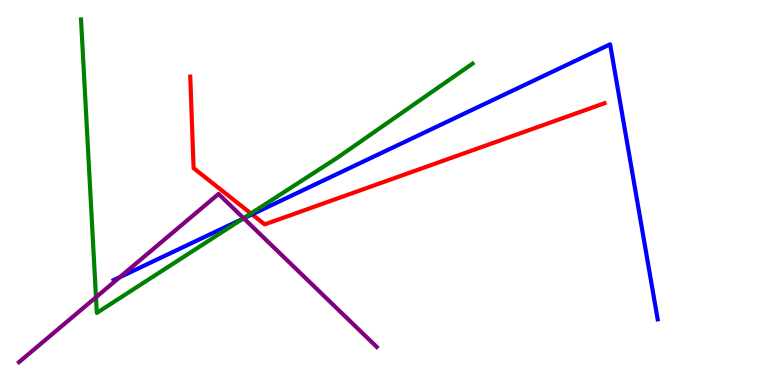[{'lines': ['blue', 'red'], 'intersections': [{'x': 3.25, 'y': 4.43}]}, {'lines': ['green', 'red'], 'intersections': [{'x': 3.24, 'y': 4.45}]}, {'lines': ['purple', 'red'], 'intersections': []}, {'lines': ['blue', 'green'], 'intersections': [{'x': 3.13, 'y': 4.31}]}, {'lines': ['blue', 'purple'], 'intersections': [{'x': 1.55, 'y': 2.8}, {'x': 3.15, 'y': 4.33}]}, {'lines': ['green', 'purple'], 'intersections': [{'x': 1.24, 'y': 2.28}, {'x': 3.14, 'y': 4.33}]}]